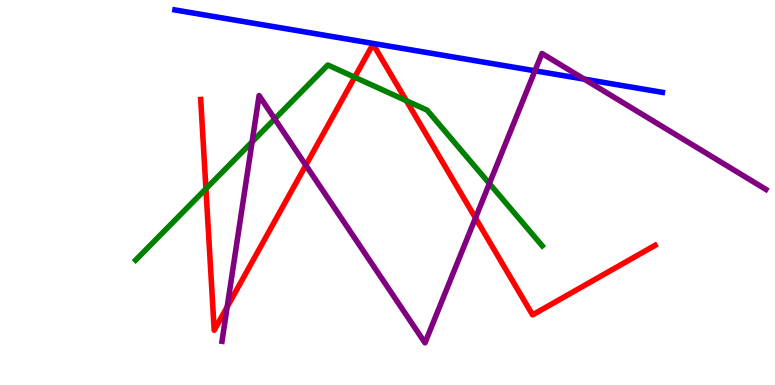[{'lines': ['blue', 'red'], 'intersections': []}, {'lines': ['green', 'red'], 'intersections': [{'x': 2.66, 'y': 5.1}, {'x': 4.58, 'y': 7.99}, {'x': 5.24, 'y': 7.38}]}, {'lines': ['purple', 'red'], 'intersections': [{'x': 2.93, 'y': 2.03}, {'x': 3.95, 'y': 5.71}, {'x': 6.14, 'y': 4.34}]}, {'lines': ['blue', 'green'], 'intersections': []}, {'lines': ['blue', 'purple'], 'intersections': [{'x': 6.9, 'y': 8.16}, {'x': 7.54, 'y': 7.94}]}, {'lines': ['green', 'purple'], 'intersections': [{'x': 3.25, 'y': 6.31}, {'x': 3.55, 'y': 6.91}, {'x': 6.31, 'y': 5.23}]}]